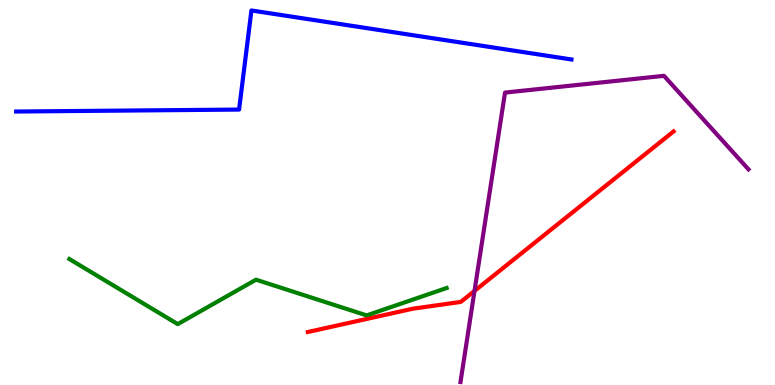[{'lines': ['blue', 'red'], 'intersections': []}, {'lines': ['green', 'red'], 'intersections': []}, {'lines': ['purple', 'red'], 'intersections': [{'x': 6.12, 'y': 2.44}]}, {'lines': ['blue', 'green'], 'intersections': []}, {'lines': ['blue', 'purple'], 'intersections': []}, {'lines': ['green', 'purple'], 'intersections': []}]